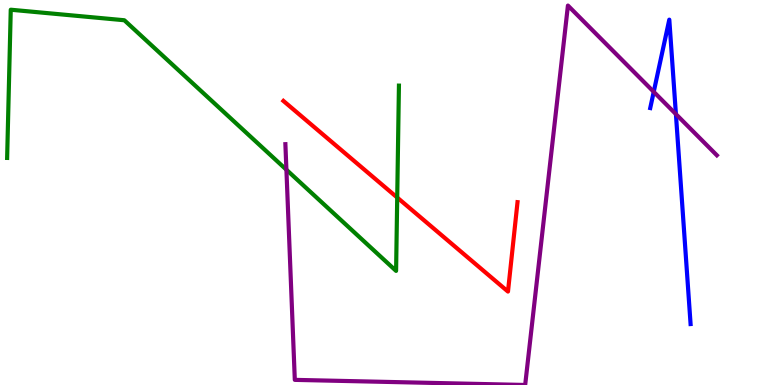[{'lines': ['blue', 'red'], 'intersections': []}, {'lines': ['green', 'red'], 'intersections': [{'x': 5.13, 'y': 4.87}]}, {'lines': ['purple', 'red'], 'intersections': []}, {'lines': ['blue', 'green'], 'intersections': []}, {'lines': ['blue', 'purple'], 'intersections': [{'x': 8.44, 'y': 7.61}, {'x': 8.72, 'y': 7.04}]}, {'lines': ['green', 'purple'], 'intersections': [{'x': 3.7, 'y': 5.59}]}]